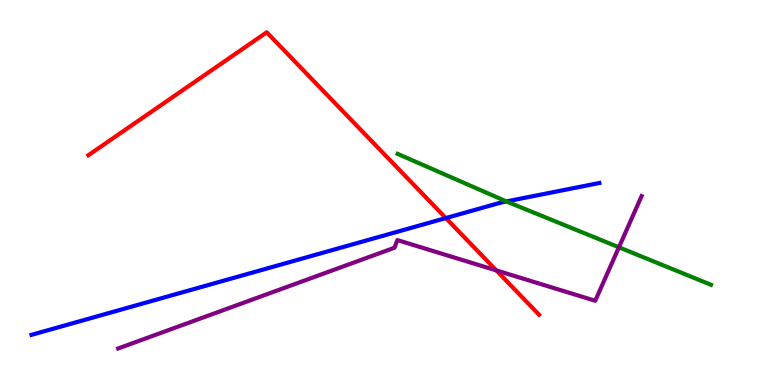[{'lines': ['blue', 'red'], 'intersections': [{'x': 5.75, 'y': 4.34}]}, {'lines': ['green', 'red'], 'intersections': []}, {'lines': ['purple', 'red'], 'intersections': [{'x': 6.4, 'y': 2.98}]}, {'lines': ['blue', 'green'], 'intersections': [{'x': 6.53, 'y': 4.77}]}, {'lines': ['blue', 'purple'], 'intersections': []}, {'lines': ['green', 'purple'], 'intersections': [{'x': 7.99, 'y': 3.58}]}]